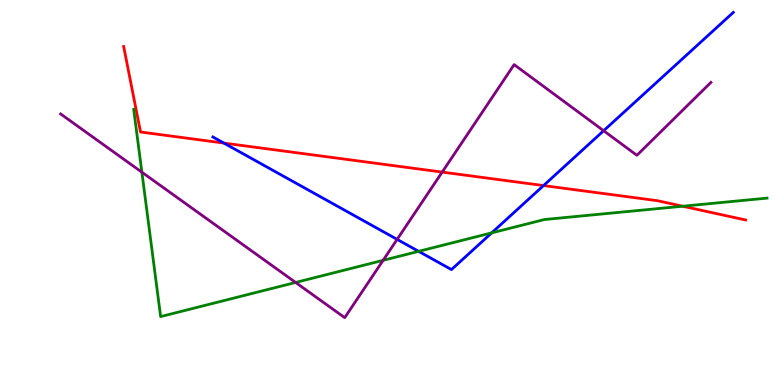[{'lines': ['blue', 'red'], 'intersections': [{'x': 2.89, 'y': 6.28}, {'x': 7.01, 'y': 5.18}]}, {'lines': ['green', 'red'], 'intersections': [{'x': 8.81, 'y': 4.64}]}, {'lines': ['purple', 'red'], 'intersections': [{'x': 5.71, 'y': 5.53}]}, {'lines': ['blue', 'green'], 'intersections': [{'x': 5.4, 'y': 3.47}, {'x': 6.34, 'y': 3.95}]}, {'lines': ['blue', 'purple'], 'intersections': [{'x': 5.12, 'y': 3.78}, {'x': 7.79, 'y': 6.6}]}, {'lines': ['green', 'purple'], 'intersections': [{'x': 1.83, 'y': 5.53}, {'x': 3.81, 'y': 2.66}, {'x': 4.94, 'y': 3.24}]}]